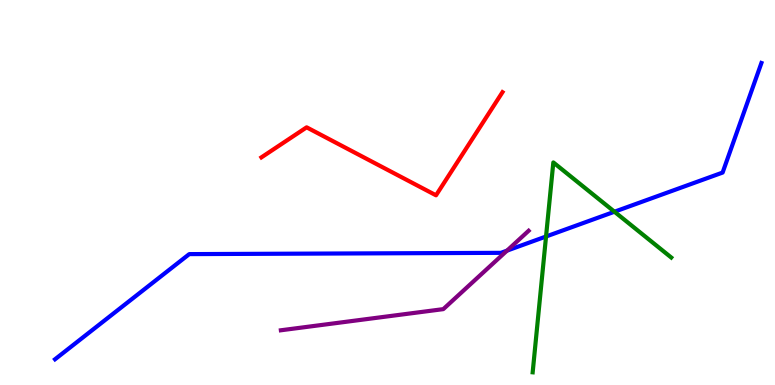[{'lines': ['blue', 'red'], 'intersections': []}, {'lines': ['green', 'red'], 'intersections': []}, {'lines': ['purple', 'red'], 'intersections': []}, {'lines': ['blue', 'green'], 'intersections': [{'x': 7.05, 'y': 3.86}, {'x': 7.93, 'y': 4.5}]}, {'lines': ['blue', 'purple'], 'intersections': [{'x': 6.54, 'y': 3.49}]}, {'lines': ['green', 'purple'], 'intersections': []}]